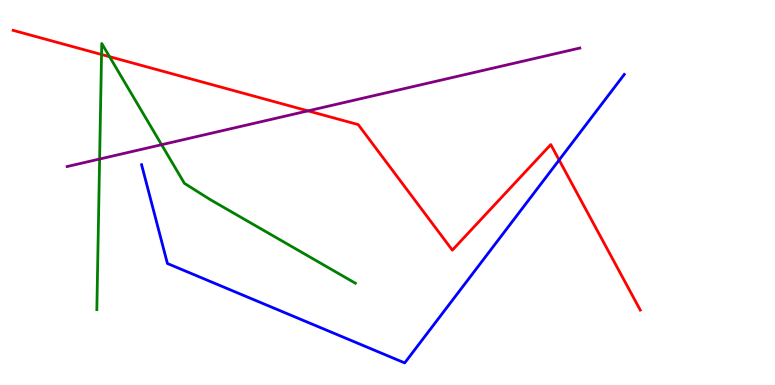[{'lines': ['blue', 'red'], 'intersections': [{'x': 7.21, 'y': 5.84}]}, {'lines': ['green', 'red'], 'intersections': [{'x': 1.31, 'y': 8.58}, {'x': 1.41, 'y': 8.53}]}, {'lines': ['purple', 'red'], 'intersections': [{'x': 3.97, 'y': 7.12}]}, {'lines': ['blue', 'green'], 'intersections': []}, {'lines': ['blue', 'purple'], 'intersections': []}, {'lines': ['green', 'purple'], 'intersections': [{'x': 1.29, 'y': 5.87}, {'x': 2.08, 'y': 6.24}]}]